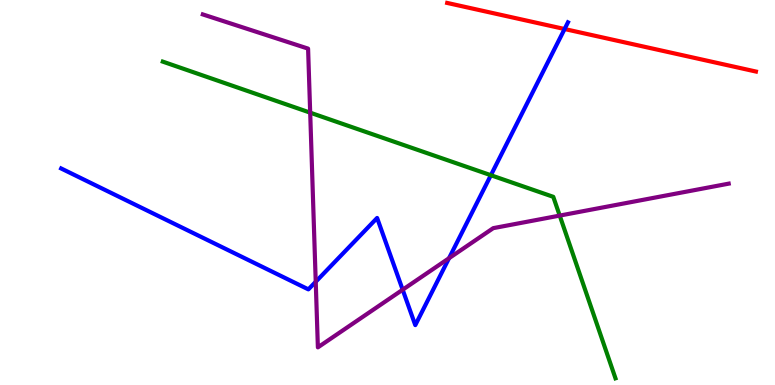[{'lines': ['blue', 'red'], 'intersections': [{'x': 7.28, 'y': 9.25}]}, {'lines': ['green', 'red'], 'intersections': []}, {'lines': ['purple', 'red'], 'intersections': []}, {'lines': ['blue', 'green'], 'intersections': [{'x': 6.33, 'y': 5.45}]}, {'lines': ['blue', 'purple'], 'intersections': [{'x': 4.07, 'y': 2.68}, {'x': 5.2, 'y': 2.47}, {'x': 5.79, 'y': 3.29}]}, {'lines': ['green', 'purple'], 'intersections': [{'x': 4.0, 'y': 7.07}, {'x': 7.22, 'y': 4.4}]}]